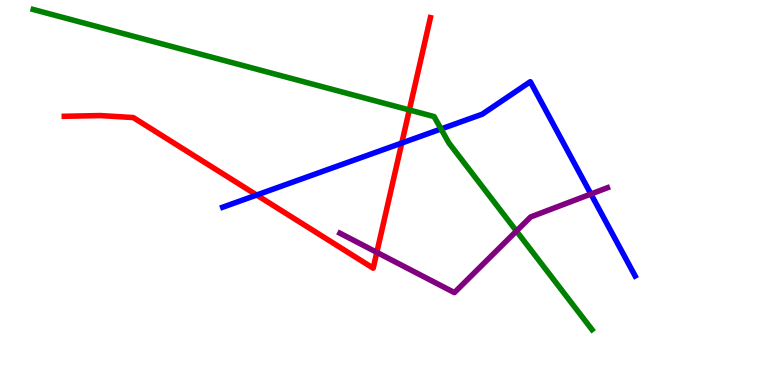[{'lines': ['blue', 'red'], 'intersections': [{'x': 3.31, 'y': 4.93}, {'x': 5.18, 'y': 6.28}]}, {'lines': ['green', 'red'], 'intersections': [{'x': 5.28, 'y': 7.14}]}, {'lines': ['purple', 'red'], 'intersections': [{'x': 4.86, 'y': 3.45}]}, {'lines': ['blue', 'green'], 'intersections': [{'x': 5.69, 'y': 6.65}]}, {'lines': ['blue', 'purple'], 'intersections': [{'x': 7.62, 'y': 4.96}]}, {'lines': ['green', 'purple'], 'intersections': [{'x': 6.66, 'y': 4.0}]}]